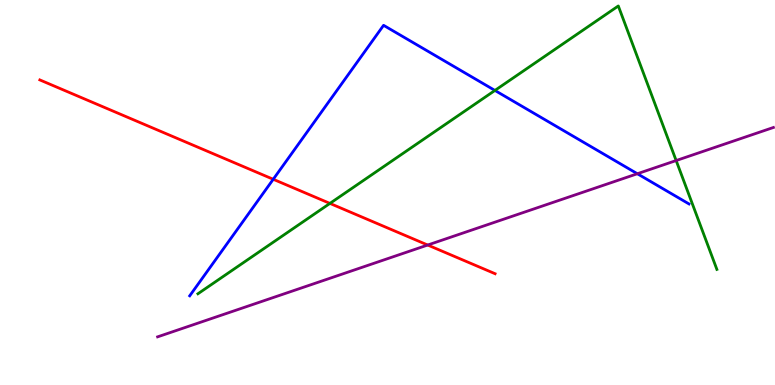[{'lines': ['blue', 'red'], 'intersections': [{'x': 3.53, 'y': 5.34}]}, {'lines': ['green', 'red'], 'intersections': [{'x': 4.26, 'y': 4.72}]}, {'lines': ['purple', 'red'], 'intersections': [{'x': 5.52, 'y': 3.64}]}, {'lines': ['blue', 'green'], 'intersections': [{'x': 6.39, 'y': 7.65}]}, {'lines': ['blue', 'purple'], 'intersections': [{'x': 8.22, 'y': 5.49}]}, {'lines': ['green', 'purple'], 'intersections': [{'x': 8.72, 'y': 5.83}]}]